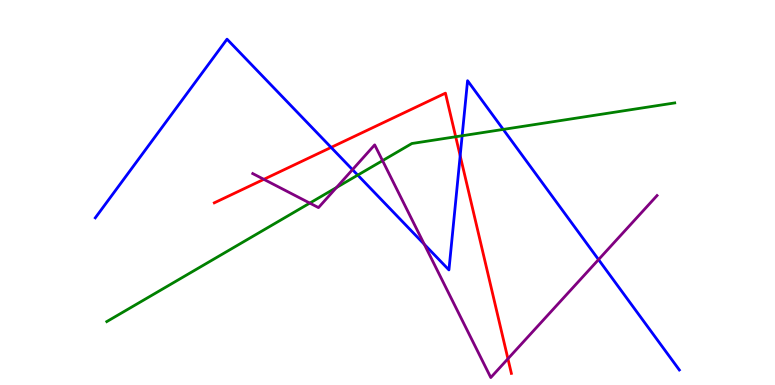[{'lines': ['blue', 'red'], 'intersections': [{'x': 4.27, 'y': 6.17}, {'x': 5.94, 'y': 5.95}]}, {'lines': ['green', 'red'], 'intersections': [{'x': 5.88, 'y': 6.45}]}, {'lines': ['purple', 'red'], 'intersections': [{'x': 3.4, 'y': 5.34}, {'x': 6.55, 'y': 0.681}]}, {'lines': ['blue', 'green'], 'intersections': [{'x': 4.62, 'y': 5.45}, {'x': 5.96, 'y': 6.47}, {'x': 6.49, 'y': 6.64}]}, {'lines': ['blue', 'purple'], 'intersections': [{'x': 4.55, 'y': 5.59}, {'x': 5.47, 'y': 3.65}, {'x': 7.72, 'y': 3.26}]}, {'lines': ['green', 'purple'], 'intersections': [{'x': 4.0, 'y': 4.72}, {'x': 4.34, 'y': 5.13}, {'x': 4.94, 'y': 5.83}]}]